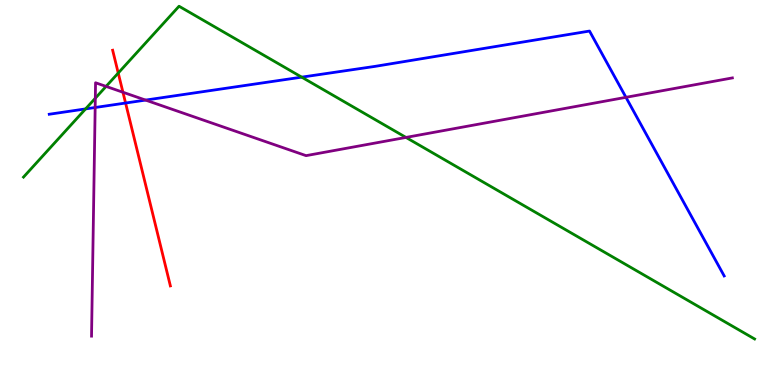[{'lines': ['blue', 'red'], 'intersections': [{'x': 1.62, 'y': 7.32}]}, {'lines': ['green', 'red'], 'intersections': [{'x': 1.53, 'y': 8.1}]}, {'lines': ['purple', 'red'], 'intersections': [{'x': 1.59, 'y': 7.6}]}, {'lines': ['blue', 'green'], 'intersections': [{'x': 1.1, 'y': 7.17}, {'x': 3.89, 'y': 8.0}]}, {'lines': ['blue', 'purple'], 'intersections': [{'x': 1.23, 'y': 7.21}, {'x': 1.88, 'y': 7.4}, {'x': 8.08, 'y': 7.47}]}, {'lines': ['green', 'purple'], 'intersections': [{'x': 1.23, 'y': 7.45}, {'x': 1.37, 'y': 7.76}, {'x': 5.24, 'y': 6.43}]}]